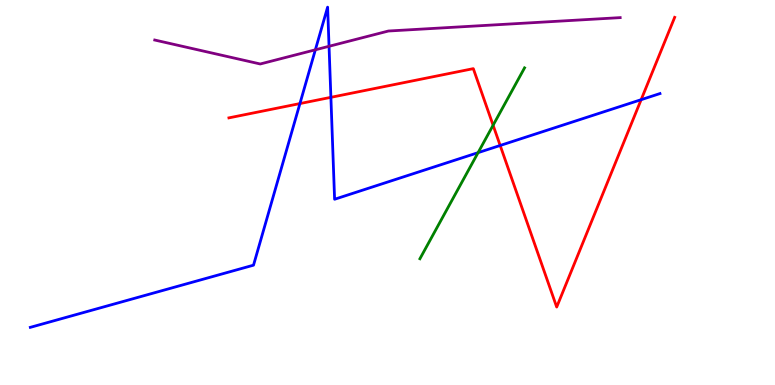[{'lines': ['blue', 'red'], 'intersections': [{'x': 3.87, 'y': 7.31}, {'x': 4.27, 'y': 7.47}, {'x': 6.45, 'y': 6.22}, {'x': 8.27, 'y': 7.41}]}, {'lines': ['green', 'red'], 'intersections': [{'x': 6.36, 'y': 6.75}]}, {'lines': ['purple', 'red'], 'intersections': []}, {'lines': ['blue', 'green'], 'intersections': [{'x': 6.17, 'y': 6.04}]}, {'lines': ['blue', 'purple'], 'intersections': [{'x': 4.07, 'y': 8.71}, {'x': 4.25, 'y': 8.8}]}, {'lines': ['green', 'purple'], 'intersections': []}]